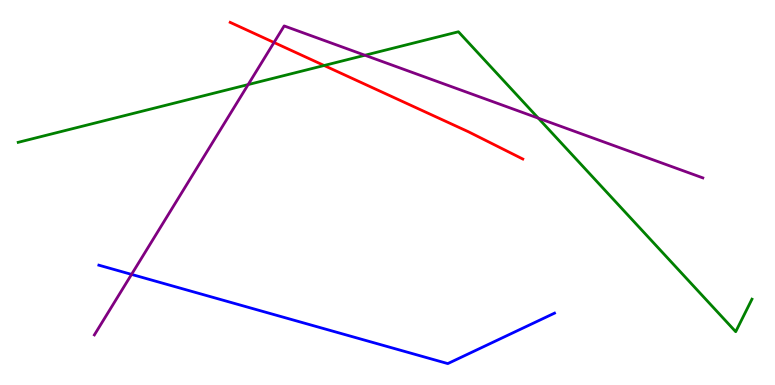[{'lines': ['blue', 'red'], 'intersections': []}, {'lines': ['green', 'red'], 'intersections': [{'x': 4.18, 'y': 8.3}]}, {'lines': ['purple', 'red'], 'intersections': [{'x': 3.54, 'y': 8.9}]}, {'lines': ['blue', 'green'], 'intersections': []}, {'lines': ['blue', 'purple'], 'intersections': [{'x': 1.7, 'y': 2.87}]}, {'lines': ['green', 'purple'], 'intersections': [{'x': 3.2, 'y': 7.8}, {'x': 4.71, 'y': 8.56}, {'x': 6.95, 'y': 6.93}]}]